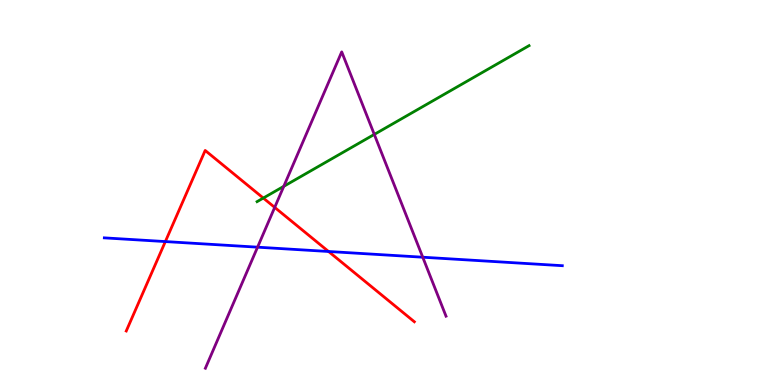[{'lines': ['blue', 'red'], 'intersections': [{'x': 2.13, 'y': 3.73}, {'x': 4.24, 'y': 3.47}]}, {'lines': ['green', 'red'], 'intersections': [{'x': 3.4, 'y': 4.86}]}, {'lines': ['purple', 'red'], 'intersections': [{'x': 3.54, 'y': 4.61}]}, {'lines': ['blue', 'green'], 'intersections': []}, {'lines': ['blue', 'purple'], 'intersections': [{'x': 3.32, 'y': 3.58}, {'x': 5.45, 'y': 3.32}]}, {'lines': ['green', 'purple'], 'intersections': [{'x': 3.66, 'y': 5.16}, {'x': 4.83, 'y': 6.51}]}]